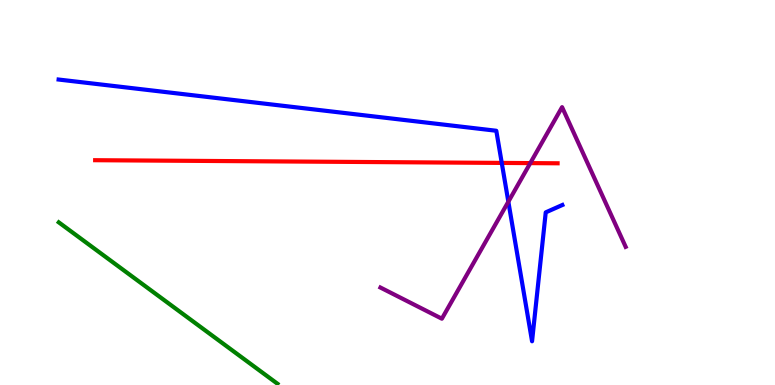[{'lines': ['blue', 'red'], 'intersections': [{'x': 6.47, 'y': 5.77}]}, {'lines': ['green', 'red'], 'intersections': []}, {'lines': ['purple', 'red'], 'intersections': [{'x': 6.84, 'y': 5.76}]}, {'lines': ['blue', 'green'], 'intersections': []}, {'lines': ['blue', 'purple'], 'intersections': [{'x': 6.56, 'y': 4.76}]}, {'lines': ['green', 'purple'], 'intersections': []}]